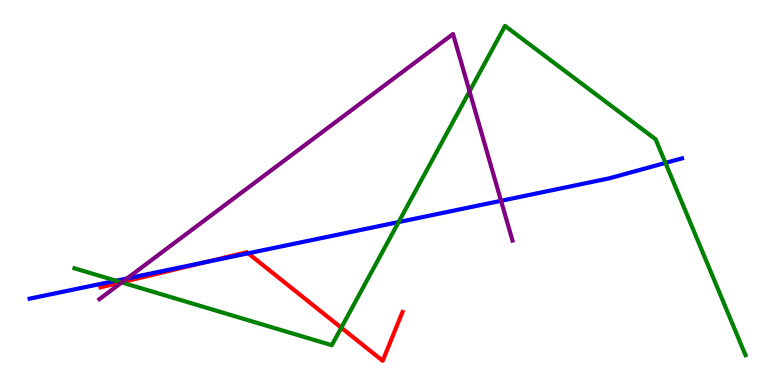[{'lines': ['blue', 'red'], 'intersections': [{'x': 2.65, 'y': 3.19}, {'x': 3.2, 'y': 3.42}]}, {'lines': ['green', 'red'], 'intersections': [{'x': 1.57, 'y': 2.67}, {'x': 4.4, 'y': 1.49}]}, {'lines': ['purple', 'red'], 'intersections': [{'x': 1.58, 'y': 2.67}]}, {'lines': ['blue', 'green'], 'intersections': [{'x': 1.5, 'y': 2.71}, {'x': 5.14, 'y': 4.23}, {'x': 8.59, 'y': 5.77}]}, {'lines': ['blue', 'purple'], 'intersections': [{'x': 1.64, 'y': 2.77}, {'x': 6.47, 'y': 4.78}]}, {'lines': ['green', 'purple'], 'intersections': [{'x': 1.57, 'y': 2.66}, {'x': 6.06, 'y': 7.63}]}]